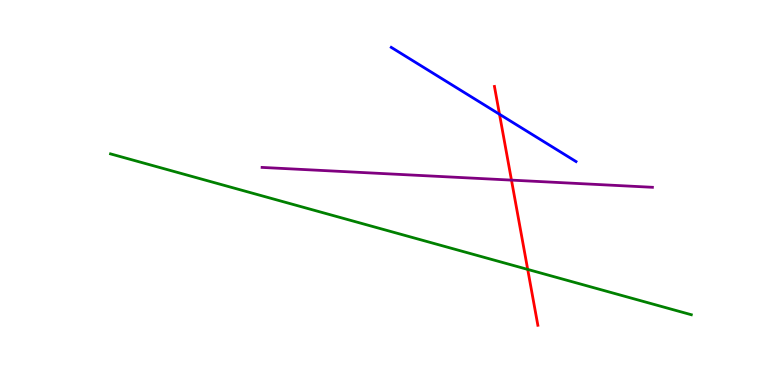[{'lines': ['blue', 'red'], 'intersections': [{'x': 6.45, 'y': 7.03}]}, {'lines': ['green', 'red'], 'intersections': [{'x': 6.81, 'y': 3.0}]}, {'lines': ['purple', 'red'], 'intersections': [{'x': 6.6, 'y': 5.32}]}, {'lines': ['blue', 'green'], 'intersections': []}, {'lines': ['blue', 'purple'], 'intersections': []}, {'lines': ['green', 'purple'], 'intersections': []}]